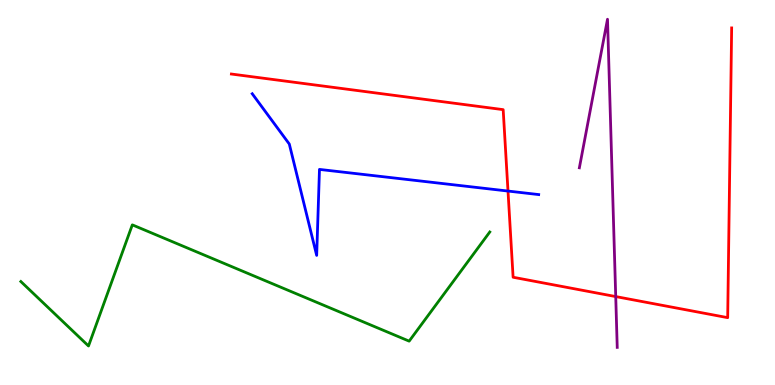[{'lines': ['blue', 'red'], 'intersections': [{'x': 6.55, 'y': 5.04}]}, {'lines': ['green', 'red'], 'intersections': []}, {'lines': ['purple', 'red'], 'intersections': [{'x': 7.94, 'y': 2.3}]}, {'lines': ['blue', 'green'], 'intersections': []}, {'lines': ['blue', 'purple'], 'intersections': []}, {'lines': ['green', 'purple'], 'intersections': []}]